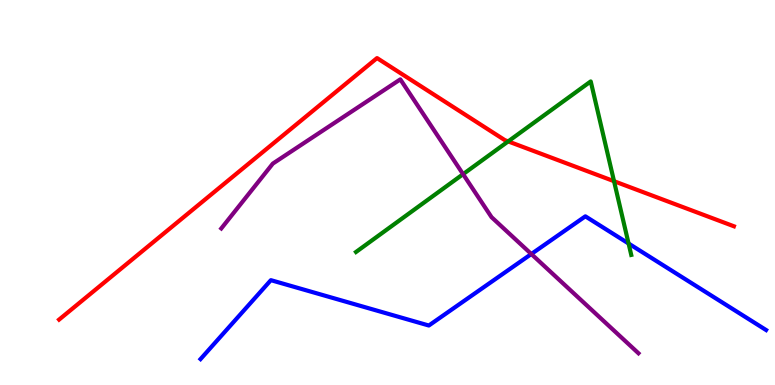[{'lines': ['blue', 'red'], 'intersections': []}, {'lines': ['green', 'red'], 'intersections': [{'x': 6.56, 'y': 6.33}, {'x': 7.92, 'y': 5.29}]}, {'lines': ['purple', 'red'], 'intersections': []}, {'lines': ['blue', 'green'], 'intersections': [{'x': 8.11, 'y': 3.67}]}, {'lines': ['blue', 'purple'], 'intersections': [{'x': 6.86, 'y': 3.4}]}, {'lines': ['green', 'purple'], 'intersections': [{'x': 5.98, 'y': 5.48}]}]